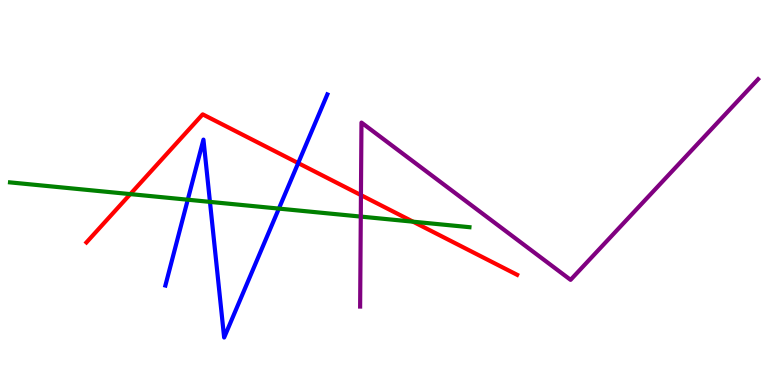[{'lines': ['blue', 'red'], 'intersections': [{'x': 3.85, 'y': 5.76}]}, {'lines': ['green', 'red'], 'intersections': [{'x': 1.68, 'y': 4.96}, {'x': 5.33, 'y': 4.24}]}, {'lines': ['purple', 'red'], 'intersections': [{'x': 4.66, 'y': 4.93}]}, {'lines': ['blue', 'green'], 'intersections': [{'x': 2.42, 'y': 4.81}, {'x': 2.71, 'y': 4.76}, {'x': 3.6, 'y': 4.58}]}, {'lines': ['blue', 'purple'], 'intersections': []}, {'lines': ['green', 'purple'], 'intersections': [{'x': 4.66, 'y': 4.37}]}]